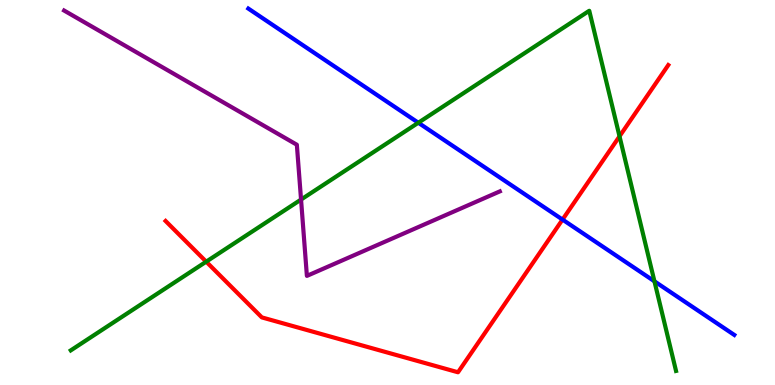[{'lines': ['blue', 'red'], 'intersections': [{'x': 7.26, 'y': 4.3}]}, {'lines': ['green', 'red'], 'intersections': [{'x': 2.66, 'y': 3.2}, {'x': 7.99, 'y': 6.46}]}, {'lines': ['purple', 'red'], 'intersections': []}, {'lines': ['blue', 'green'], 'intersections': [{'x': 5.4, 'y': 6.81}, {'x': 8.44, 'y': 2.69}]}, {'lines': ['blue', 'purple'], 'intersections': []}, {'lines': ['green', 'purple'], 'intersections': [{'x': 3.88, 'y': 4.82}]}]